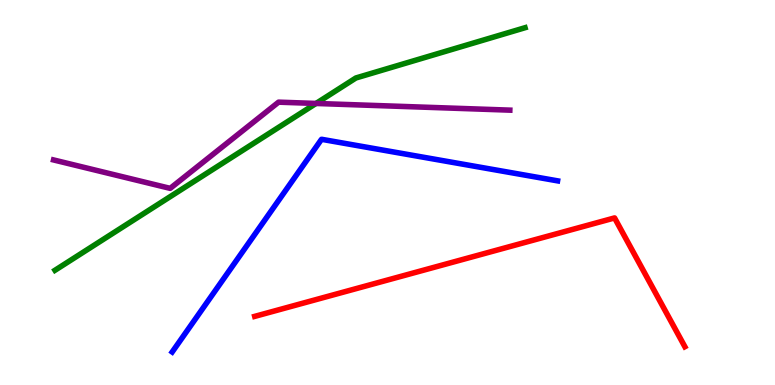[{'lines': ['blue', 'red'], 'intersections': []}, {'lines': ['green', 'red'], 'intersections': []}, {'lines': ['purple', 'red'], 'intersections': []}, {'lines': ['blue', 'green'], 'intersections': []}, {'lines': ['blue', 'purple'], 'intersections': []}, {'lines': ['green', 'purple'], 'intersections': [{'x': 4.08, 'y': 7.31}]}]